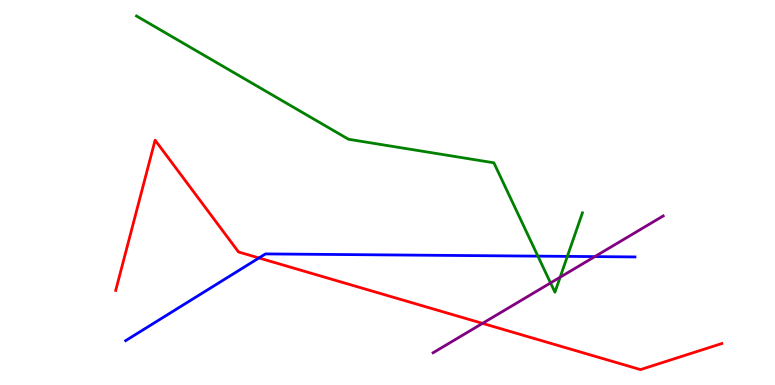[{'lines': ['blue', 'red'], 'intersections': [{'x': 3.34, 'y': 3.3}]}, {'lines': ['green', 'red'], 'intersections': []}, {'lines': ['purple', 'red'], 'intersections': [{'x': 6.23, 'y': 1.6}]}, {'lines': ['blue', 'green'], 'intersections': [{'x': 6.94, 'y': 3.35}, {'x': 7.32, 'y': 3.34}]}, {'lines': ['blue', 'purple'], 'intersections': [{'x': 7.68, 'y': 3.34}]}, {'lines': ['green', 'purple'], 'intersections': [{'x': 7.1, 'y': 2.65}, {'x': 7.23, 'y': 2.8}]}]